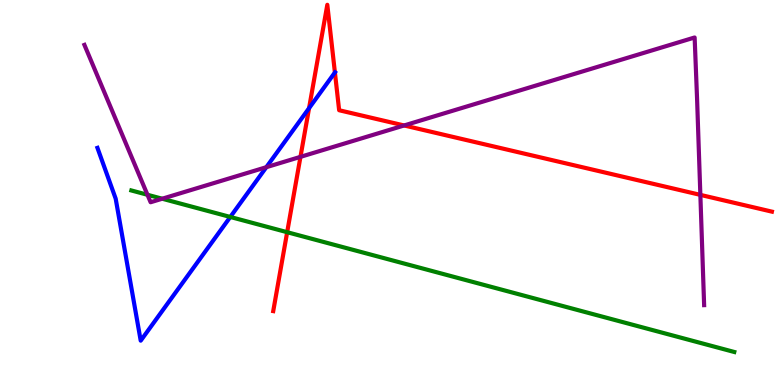[{'lines': ['blue', 'red'], 'intersections': [{'x': 3.99, 'y': 7.19}, {'x': 4.32, 'y': 8.12}]}, {'lines': ['green', 'red'], 'intersections': [{'x': 3.71, 'y': 3.97}]}, {'lines': ['purple', 'red'], 'intersections': [{'x': 3.88, 'y': 5.93}, {'x': 5.21, 'y': 6.74}, {'x': 9.04, 'y': 4.94}]}, {'lines': ['blue', 'green'], 'intersections': [{'x': 2.97, 'y': 4.36}]}, {'lines': ['blue', 'purple'], 'intersections': [{'x': 3.44, 'y': 5.66}]}, {'lines': ['green', 'purple'], 'intersections': [{'x': 1.9, 'y': 4.94}, {'x': 2.09, 'y': 4.84}]}]